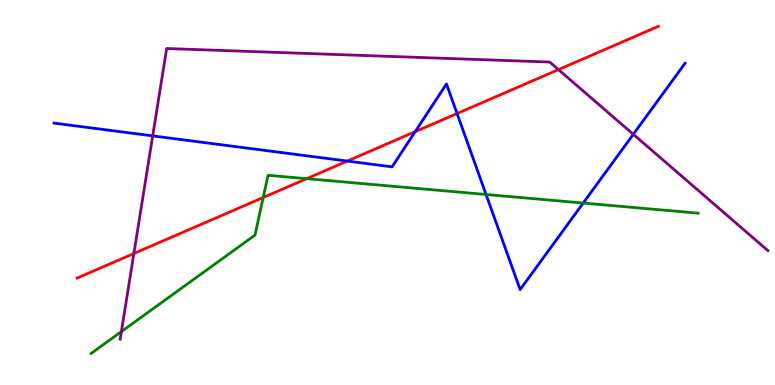[{'lines': ['blue', 'red'], 'intersections': [{'x': 4.48, 'y': 5.82}, {'x': 5.36, 'y': 6.58}, {'x': 5.9, 'y': 7.05}]}, {'lines': ['green', 'red'], 'intersections': [{'x': 3.4, 'y': 4.87}, {'x': 3.96, 'y': 5.36}]}, {'lines': ['purple', 'red'], 'intersections': [{'x': 1.73, 'y': 3.42}, {'x': 7.21, 'y': 8.19}]}, {'lines': ['blue', 'green'], 'intersections': [{'x': 6.27, 'y': 4.95}, {'x': 7.53, 'y': 4.73}]}, {'lines': ['blue', 'purple'], 'intersections': [{'x': 1.97, 'y': 6.47}, {'x': 8.17, 'y': 6.51}]}, {'lines': ['green', 'purple'], 'intersections': [{'x': 1.57, 'y': 1.39}]}]